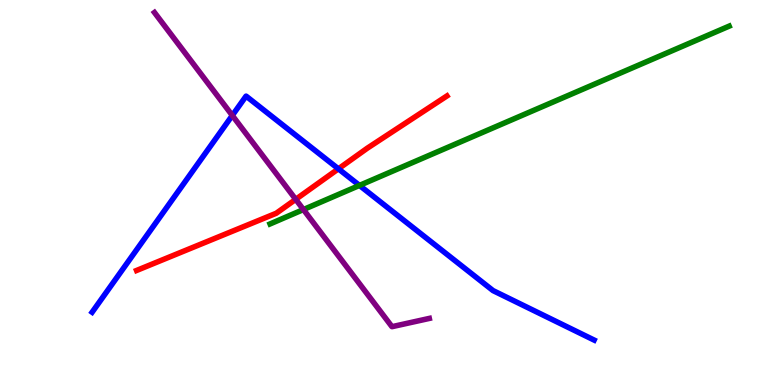[{'lines': ['blue', 'red'], 'intersections': [{'x': 4.37, 'y': 5.61}]}, {'lines': ['green', 'red'], 'intersections': []}, {'lines': ['purple', 'red'], 'intersections': [{'x': 3.82, 'y': 4.82}]}, {'lines': ['blue', 'green'], 'intersections': [{'x': 4.64, 'y': 5.18}]}, {'lines': ['blue', 'purple'], 'intersections': [{'x': 3.0, 'y': 7.0}]}, {'lines': ['green', 'purple'], 'intersections': [{'x': 3.92, 'y': 4.56}]}]